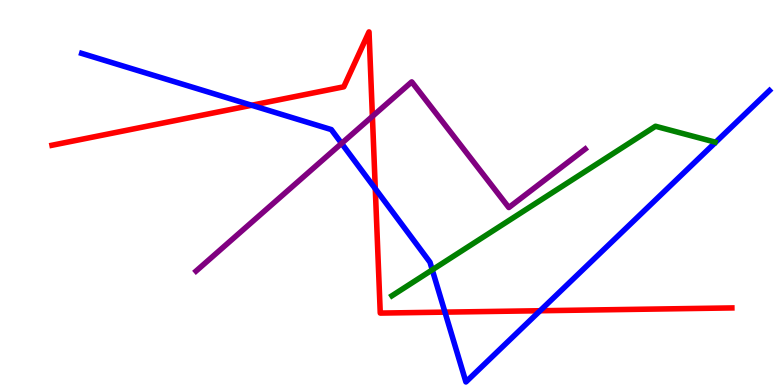[{'lines': ['blue', 'red'], 'intersections': [{'x': 3.25, 'y': 7.27}, {'x': 4.84, 'y': 5.1}, {'x': 5.74, 'y': 1.89}, {'x': 6.97, 'y': 1.93}]}, {'lines': ['green', 'red'], 'intersections': []}, {'lines': ['purple', 'red'], 'intersections': [{'x': 4.81, 'y': 6.98}]}, {'lines': ['blue', 'green'], 'intersections': [{'x': 5.58, 'y': 2.99}]}, {'lines': ['blue', 'purple'], 'intersections': [{'x': 4.41, 'y': 6.28}]}, {'lines': ['green', 'purple'], 'intersections': []}]